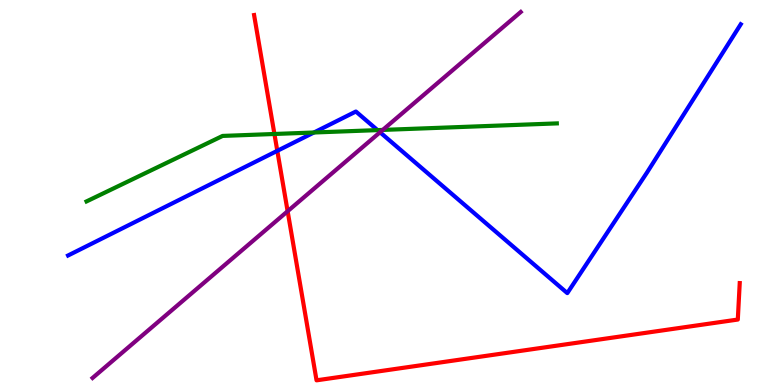[{'lines': ['blue', 'red'], 'intersections': [{'x': 3.58, 'y': 6.08}]}, {'lines': ['green', 'red'], 'intersections': [{'x': 3.54, 'y': 6.52}]}, {'lines': ['purple', 'red'], 'intersections': [{'x': 3.71, 'y': 4.51}]}, {'lines': ['blue', 'green'], 'intersections': [{'x': 4.05, 'y': 6.56}, {'x': 4.87, 'y': 6.62}]}, {'lines': ['blue', 'purple'], 'intersections': [{'x': 4.9, 'y': 6.56}]}, {'lines': ['green', 'purple'], 'intersections': [{'x': 4.94, 'y': 6.63}]}]